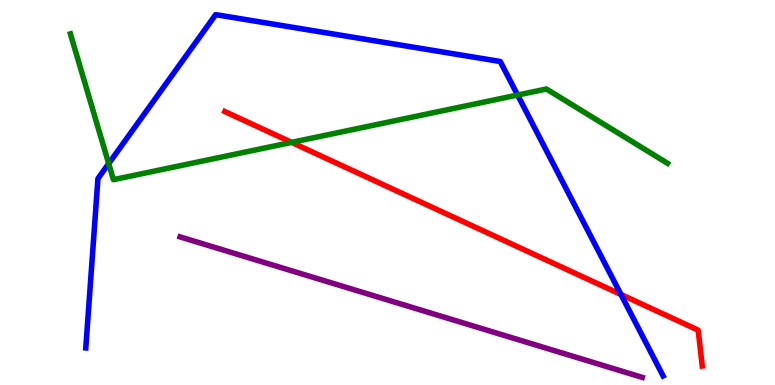[{'lines': ['blue', 'red'], 'intersections': [{'x': 8.01, 'y': 2.35}]}, {'lines': ['green', 'red'], 'intersections': [{'x': 3.76, 'y': 6.3}]}, {'lines': ['purple', 'red'], 'intersections': []}, {'lines': ['blue', 'green'], 'intersections': [{'x': 1.4, 'y': 5.75}, {'x': 6.68, 'y': 7.53}]}, {'lines': ['blue', 'purple'], 'intersections': []}, {'lines': ['green', 'purple'], 'intersections': []}]